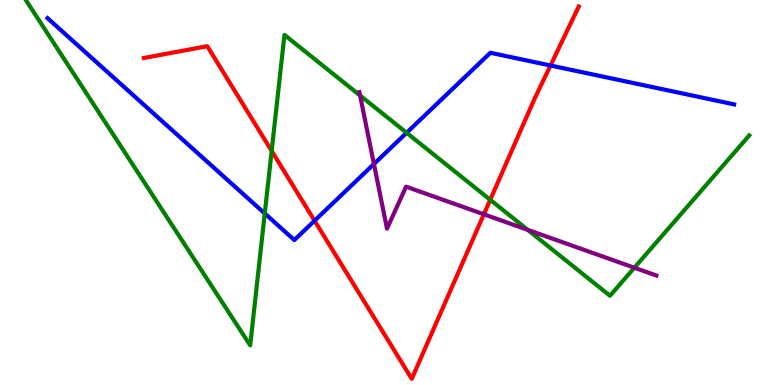[{'lines': ['blue', 'red'], 'intersections': [{'x': 4.06, 'y': 4.27}, {'x': 7.1, 'y': 8.3}]}, {'lines': ['green', 'red'], 'intersections': [{'x': 3.51, 'y': 6.08}, {'x': 6.33, 'y': 4.81}]}, {'lines': ['purple', 'red'], 'intersections': [{'x': 6.24, 'y': 4.43}]}, {'lines': ['blue', 'green'], 'intersections': [{'x': 3.42, 'y': 4.46}, {'x': 5.25, 'y': 6.55}]}, {'lines': ['blue', 'purple'], 'intersections': [{'x': 4.82, 'y': 5.74}]}, {'lines': ['green', 'purple'], 'intersections': [{'x': 4.65, 'y': 7.52}, {'x': 6.81, 'y': 4.03}, {'x': 8.19, 'y': 3.05}]}]